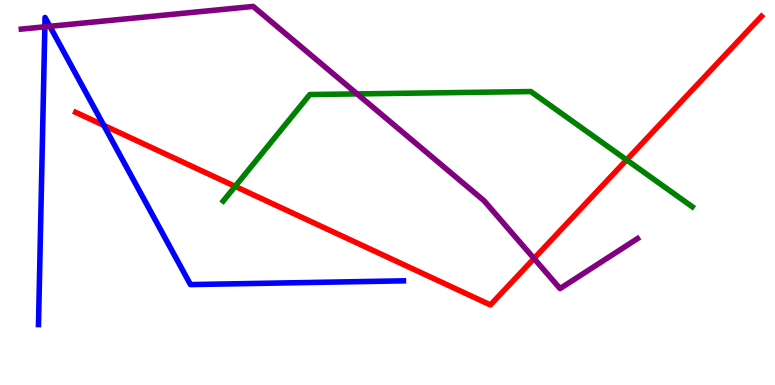[{'lines': ['blue', 'red'], 'intersections': [{'x': 1.34, 'y': 6.74}]}, {'lines': ['green', 'red'], 'intersections': [{'x': 3.03, 'y': 5.16}, {'x': 8.09, 'y': 5.85}]}, {'lines': ['purple', 'red'], 'intersections': [{'x': 6.89, 'y': 3.29}]}, {'lines': ['blue', 'green'], 'intersections': []}, {'lines': ['blue', 'purple'], 'intersections': [{'x': 0.579, 'y': 9.3}, {'x': 0.643, 'y': 9.32}]}, {'lines': ['green', 'purple'], 'intersections': [{'x': 4.61, 'y': 7.56}]}]